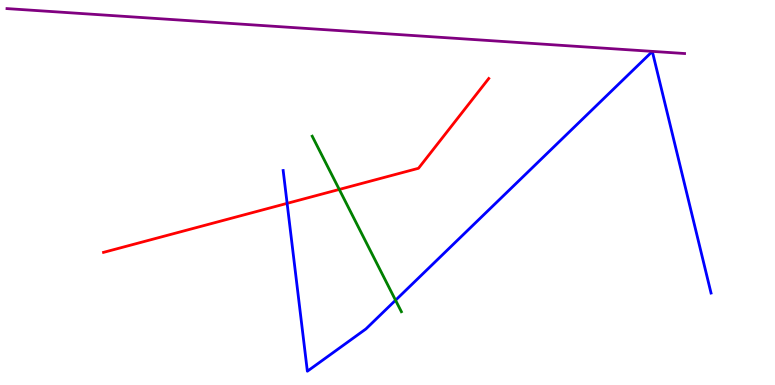[{'lines': ['blue', 'red'], 'intersections': [{'x': 3.7, 'y': 4.72}]}, {'lines': ['green', 'red'], 'intersections': [{'x': 4.38, 'y': 5.08}]}, {'lines': ['purple', 'red'], 'intersections': []}, {'lines': ['blue', 'green'], 'intersections': [{'x': 5.1, 'y': 2.2}]}, {'lines': ['blue', 'purple'], 'intersections': []}, {'lines': ['green', 'purple'], 'intersections': []}]